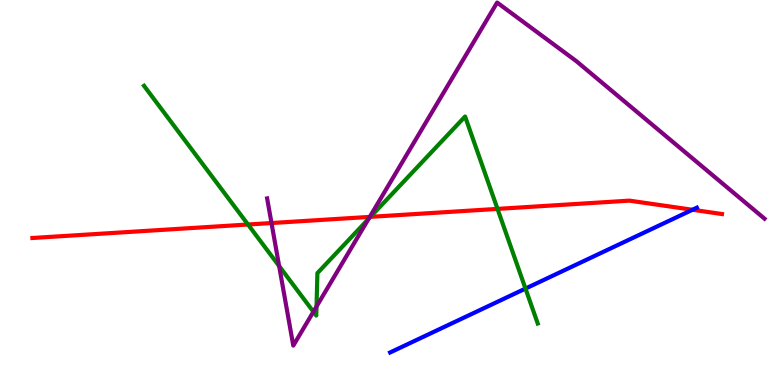[{'lines': ['blue', 'red'], 'intersections': [{'x': 8.94, 'y': 4.55}]}, {'lines': ['green', 'red'], 'intersections': [{'x': 3.2, 'y': 4.17}, {'x': 4.78, 'y': 4.37}, {'x': 6.42, 'y': 4.57}]}, {'lines': ['purple', 'red'], 'intersections': [{'x': 3.5, 'y': 4.21}, {'x': 4.77, 'y': 4.37}]}, {'lines': ['blue', 'green'], 'intersections': [{'x': 6.78, 'y': 2.5}]}, {'lines': ['blue', 'purple'], 'intersections': []}, {'lines': ['green', 'purple'], 'intersections': [{'x': 3.6, 'y': 3.09}, {'x': 4.04, 'y': 1.9}, {'x': 4.08, 'y': 2.04}, {'x': 4.76, 'y': 4.32}]}]